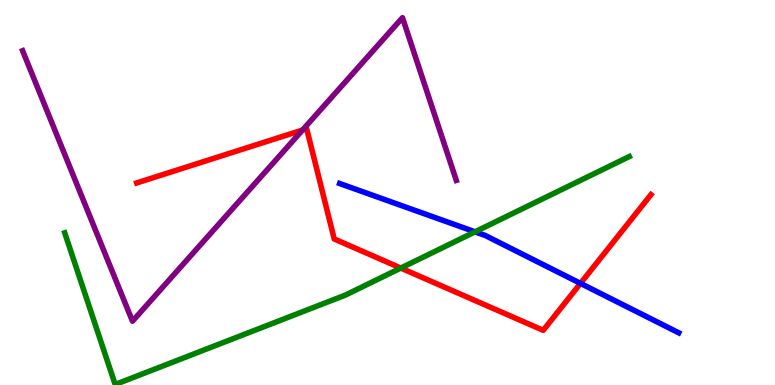[{'lines': ['blue', 'red'], 'intersections': [{'x': 7.49, 'y': 2.64}]}, {'lines': ['green', 'red'], 'intersections': [{'x': 5.17, 'y': 3.04}]}, {'lines': ['purple', 'red'], 'intersections': [{'x': 3.9, 'y': 6.62}]}, {'lines': ['blue', 'green'], 'intersections': [{'x': 6.13, 'y': 3.98}]}, {'lines': ['blue', 'purple'], 'intersections': []}, {'lines': ['green', 'purple'], 'intersections': []}]